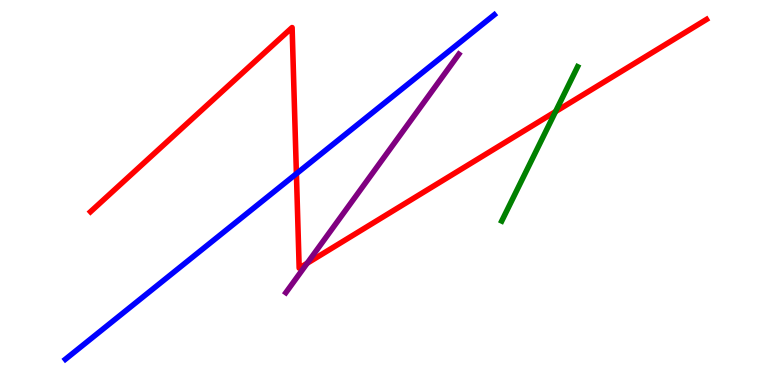[{'lines': ['blue', 'red'], 'intersections': [{'x': 3.82, 'y': 5.49}]}, {'lines': ['green', 'red'], 'intersections': [{'x': 7.17, 'y': 7.1}]}, {'lines': ['purple', 'red'], 'intersections': [{'x': 3.96, 'y': 3.16}]}, {'lines': ['blue', 'green'], 'intersections': []}, {'lines': ['blue', 'purple'], 'intersections': []}, {'lines': ['green', 'purple'], 'intersections': []}]